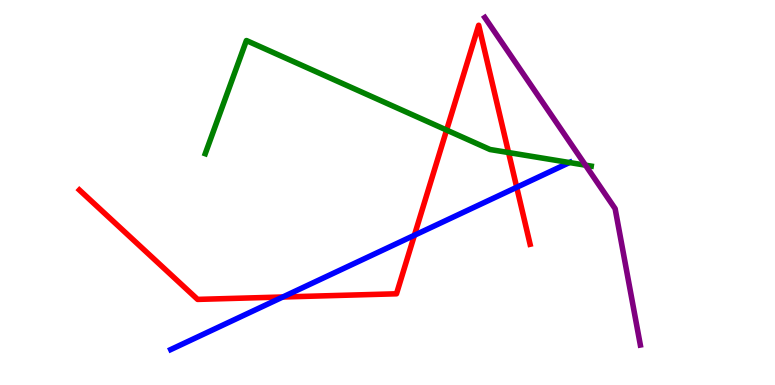[{'lines': ['blue', 'red'], 'intersections': [{'x': 3.65, 'y': 2.29}, {'x': 5.35, 'y': 3.89}, {'x': 6.67, 'y': 5.14}]}, {'lines': ['green', 'red'], 'intersections': [{'x': 5.76, 'y': 6.62}, {'x': 6.56, 'y': 6.04}]}, {'lines': ['purple', 'red'], 'intersections': []}, {'lines': ['blue', 'green'], 'intersections': [{'x': 7.35, 'y': 5.78}]}, {'lines': ['blue', 'purple'], 'intersections': []}, {'lines': ['green', 'purple'], 'intersections': [{'x': 7.55, 'y': 5.71}]}]